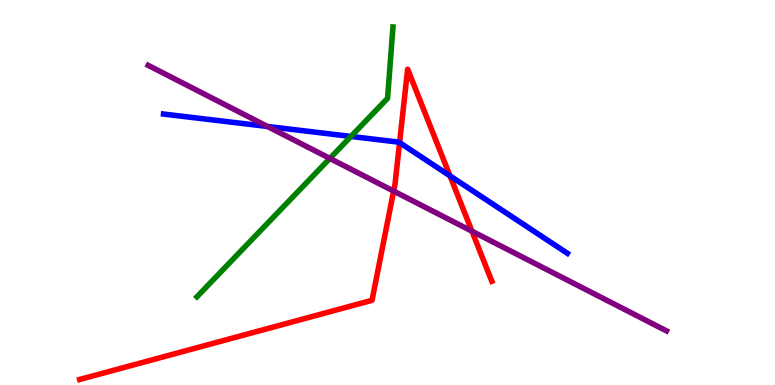[{'lines': ['blue', 'red'], 'intersections': [{'x': 5.16, 'y': 6.3}, {'x': 5.81, 'y': 5.43}]}, {'lines': ['green', 'red'], 'intersections': []}, {'lines': ['purple', 'red'], 'intersections': [{'x': 5.08, 'y': 5.04}, {'x': 6.09, 'y': 3.99}]}, {'lines': ['blue', 'green'], 'intersections': [{'x': 4.53, 'y': 6.46}]}, {'lines': ['blue', 'purple'], 'intersections': [{'x': 3.45, 'y': 6.72}]}, {'lines': ['green', 'purple'], 'intersections': [{'x': 4.26, 'y': 5.89}]}]